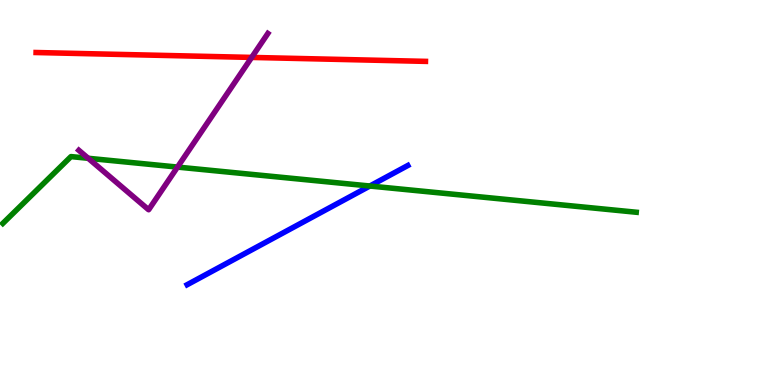[{'lines': ['blue', 'red'], 'intersections': []}, {'lines': ['green', 'red'], 'intersections': []}, {'lines': ['purple', 'red'], 'intersections': [{'x': 3.25, 'y': 8.51}]}, {'lines': ['blue', 'green'], 'intersections': [{'x': 4.77, 'y': 5.17}]}, {'lines': ['blue', 'purple'], 'intersections': []}, {'lines': ['green', 'purple'], 'intersections': [{'x': 1.14, 'y': 5.89}, {'x': 2.29, 'y': 5.66}]}]